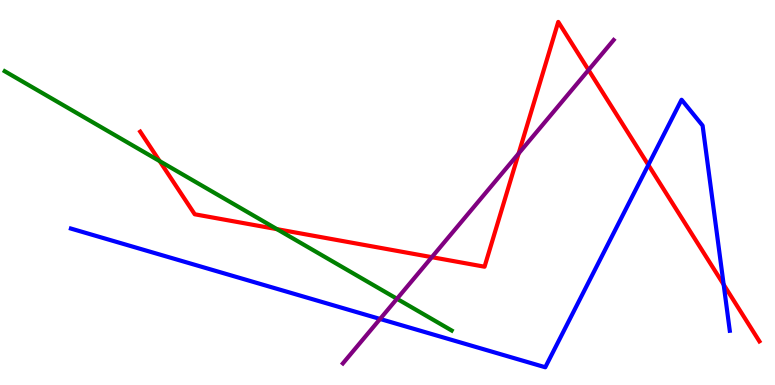[{'lines': ['blue', 'red'], 'intersections': [{'x': 8.37, 'y': 5.72}, {'x': 9.34, 'y': 2.61}]}, {'lines': ['green', 'red'], 'intersections': [{'x': 2.06, 'y': 5.82}, {'x': 3.57, 'y': 4.05}]}, {'lines': ['purple', 'red'], 'intersections': [{'x': 5.57, 'y': 3.32}, {'x': 6.69, 'y': 6.01}, {'x': 7.59, 'y': 8.18}]}, {'lines': ['blue', 'green'], 'intersections': []}, {'lines': ['blue', 'purple'], 'intersections': [{'x': 4.9, 'y': 1.72}]}, {'lines': ['green', 'purple'], 'intersections': [{'x': 5.12, 'y': 2.24}]}]